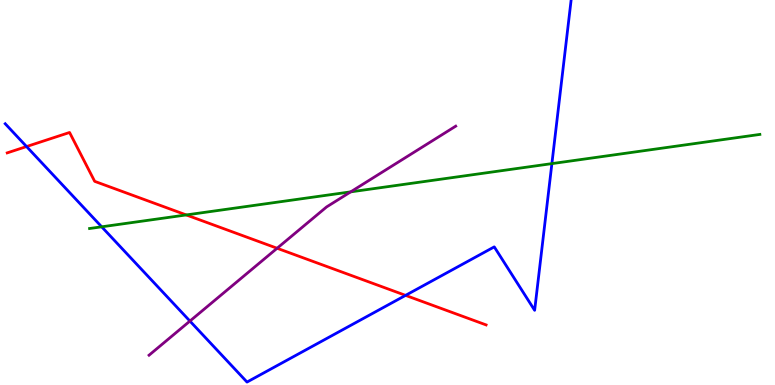[{'lines': ['blue', 'red'], 'intersections': [{'x': 0.343, 'y': 6.19}, {'x': 5.23, 'y': 2.33}]}, {'lines': ['green', 'red'], 'intersections': [{'x': 2.4, 'y': 4.42}]}, {'lines': ['purple', 'red'], 'intersections': [{'x': 3.58, 'y': 3.55}]}, {'lines': ['blue', 'green'], 'intersections': [{'x': 1.31, 'y': 4.11}, {'x': 7.12, 'y': 5.75}]}, {'lines': ['blue', 'purple'], 'intersections': [{'x': 2.45, 'y': 1.66}]}, {'lines': ['green', 'purple'], 'intersections': [{'x': 4.53, 'y': 5.02}]}]